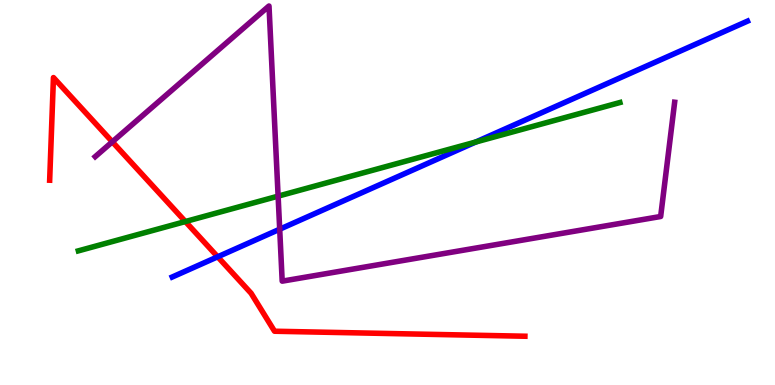[{'lines': ['blue', 'red'], 'intersections': [{'x': 2.81, 'y': 3.33}]}, {'lines': ['green', 'red'], 'intersections': [{'x': 2.39, 'y': 4.25}]}, {'lines': ['purple', 'red'], 'intersections': [{'x': 1.45, 'y': 6.32}]}, {'lines': ['blue', 'green'], 'intersections': [{'x': 6.14, 'y': 6.31}]}, {'lines': ['blue', 'purple'], 'intersections': [{'x': 3.61, 'y': 4.05}]}, {'lines': ['green', 'purple'], 'intersections': [{'x': 3.59, 'y': 4.91}]}]